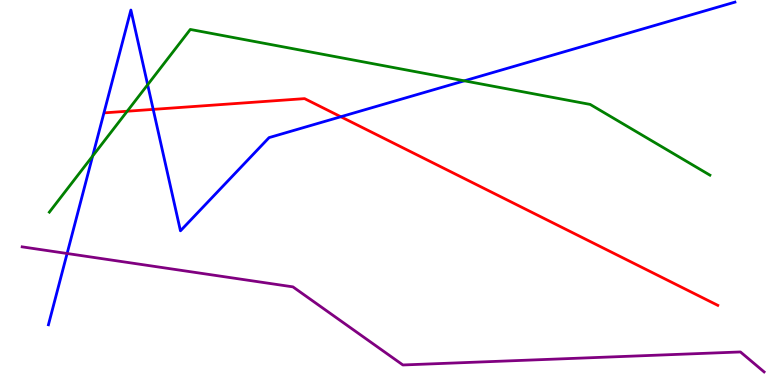[{'lines': ['blue', 'red'], 'intersections': [{'x': 1.98, 'y': 7.16}, {'x': 4.4, 'y': 6.97}]}, {'lines': ['green', 'red'], 'intersections': [{'x': 1.64, 'y': 7.11}]}, {'lines': ['purple', 'red'], 'intersections': []}, {'lines': ['blue', 'green'], 'intersections': [{'x': 1.2, 'y': 5.95}, {'x': 1.91, 'y': 7.8}, {'x': 5.99, 'y': 7.9}]}, {'lines': ['blue', 'purple'], 'intersections': [{'x': 0.866, 'y': 3.42}]}, {'lines': ['green', 'purple'], 'intersections': []}]